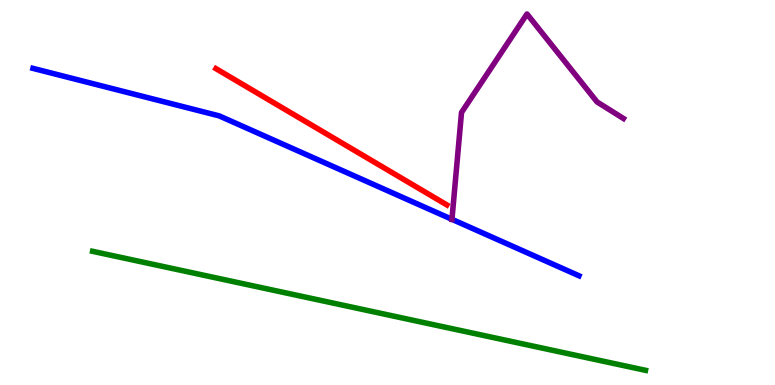[{'lines': ['blue', 'red'], 'intersections': []}, {'lines': ['green', 'red'], 'intersections': []}, {'lines': ['purple', 'red'], 'intersections': []}, {'lines': ['blue', 'green'], 'intersections': []}, {'lines': ['blue', 'purple'], 'intersections': [{'x': 5.83, 'y': 4.3}]}, {'lines': ['green', 'purple'], 'intersections': []}]